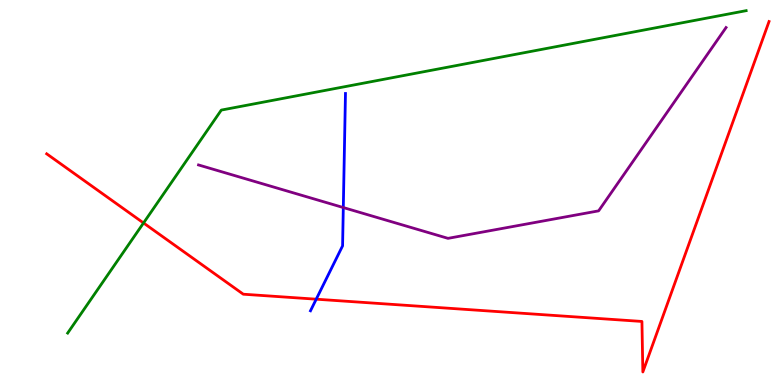[{'lines': ['blue', 'red'], 'intersections': [{'x': 4.08, 'y': 2.23}]}, {'lines': ['green', 'red'], 'intersections': [{'x': 1.85, 'y': 4.21}]}, {'lines': ['purple', 'red'], 'intersections': []}, {'lines': ['blue', 'green'], 'intersections': []}, {'lines': ['blue', 'purple'], 'intersections': [{'x': 4.43, 'y': 4.61}]}, {'lines': ['green', 'purple'], 'intersections': []}]